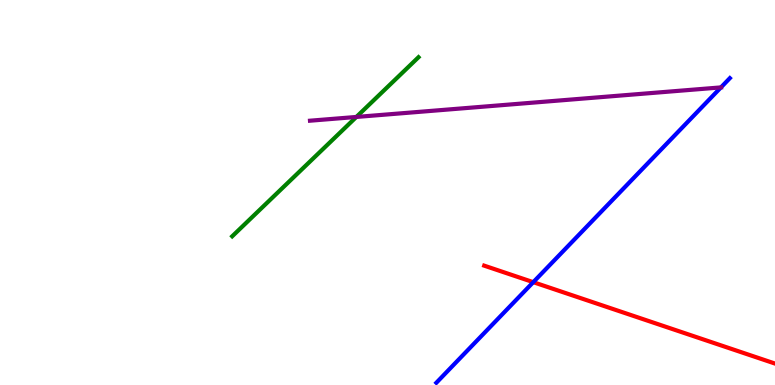[{'lines': ['blue', 'red'], 'intersections': [{'x': 6.88, 'y': 2.67}]}, {'lines': ['green', 'red'], 'intersections': []}, {'lines': ['purple', 'red'], 'intersections': []}, {'lines': ['blue', 'green'], 'intersections': []}, {'lines': ['blue', 'purple'], 'intersections': [{'x': 9.3, 'y': 7.73}]}, {'lines': ['green', 'purple'], 'intersections': [{'x': 4.6, 'y': 6.96}]}]